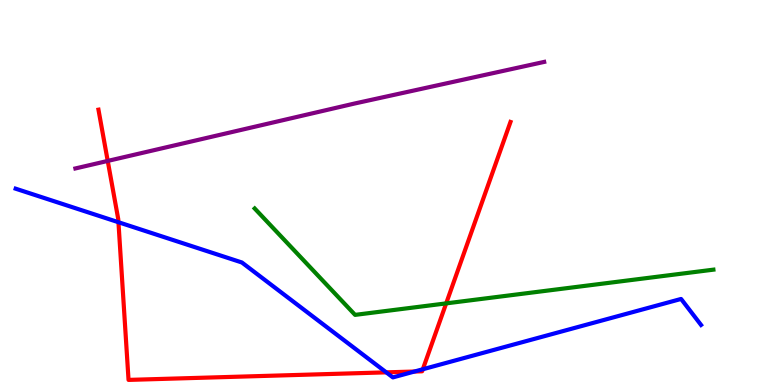[{'lines': ['blue', 'red'], 'intersections': [{'x': 1.53, 'y': 4.23}, {'x': 4.98, 'y': 0.329}, {'x': 5.35, 'y': 0.35}, {'x': 5.46, 'y': 0.409}]}, {'lines': ['green', 'red'], 'intersections': [{'x': 5.76, 'y': 2.12}]}, {'lines': ['purple', 'red'], 'intersections': [{'x': 1.39, 'y': 5.82}]}, {'lines': ['blue', 'green'], 'intersections': []}, {'lines': ['blue', 'purple'], 'intersections': []}, {'lines': ['green', 'purple'], 'intersections': []}]